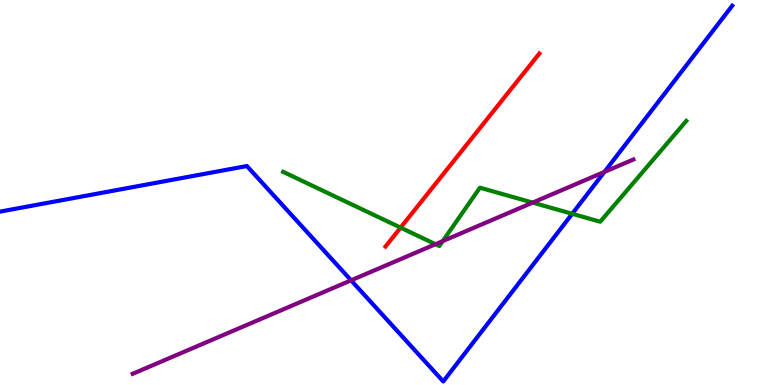[{'lines': ['blue', 'red'], 'intersections': []}, {'lines': ['green', 'red'], 'intersections': [{'x': 5.17, 'y': 4.09}]}, {'lines': ['purple', 'red'], 'intersections': []}, {'lines': ['blue', 'green'], 'intersections': [{'x': 7.38, 'y': 4.45}]}, {'lines': ['blue', 'purple'], 'intersections': [{'x': 4.53, 'y': 2.72}, {'x': 7.8, 'y': 5.54}]}, {'lines': ['green', 'purple'], 'intersections': [{'x': 5.62, 'y': 3.66}, {'x': 5.71, 'y': 3.74}, {'x': 6.87, 'y': 4.74}]}]